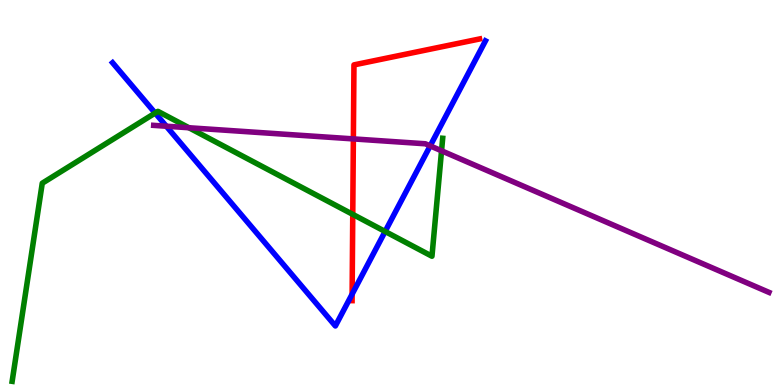[{'lines': ['blue', 'red'], 'intersections': [{'x': 4.54, 'y': 2.36}]}, {'lines': ['green', 'red'], 'intersections': [{'x': 4.55, 'y': 4.43}]}, {'lines': ['purple', 'red'], 'intersections': [{'x': 4.56, 'y': 6.39}]}, {'lines': ['blue', 'green'], 'intersections': [{'x': 2.0, 'y': 7.06}, {'x': 4.97, 'y': 3.99}]}, {'lines': ['blue', 'purple'], 'intersections': [{'x': 2.15, 'y': 6.72}, {'x': 5.55, 'y': 6.21}]}, {'lines': ['green', 'purple'], 'intersections': [{'x': 2.44, 'y': 6.68}, {'x': 5.7, 'y': 6.08}]}]